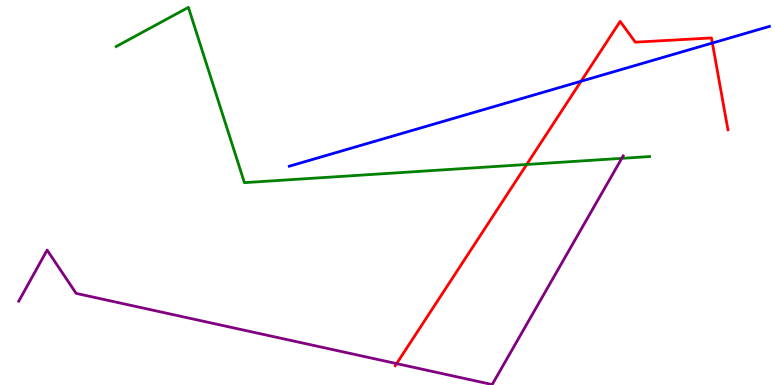[{'lines': ['blue', 'red'], 'intersections': [{'x': 7.5, 'y': 7.89}, {'x': 9.19, 'y': 8.88}]}, {'lines': ['green', 'red'], 'intersections': [{'x': 6.8, 'y': 5.73}]}, {'lines': ['purple', 'red'], 'intersections': [{'x': 5.12, 'y': 0.556}]}, {'lines': ['blue', 'green'], 'intersections': []}, {'lines': ['blue', 'purple'], 'intersections': []}, {'lines': ['green', 'purple'], 'intersections': [{'x': 8.02, 'y': 5.89}]}]